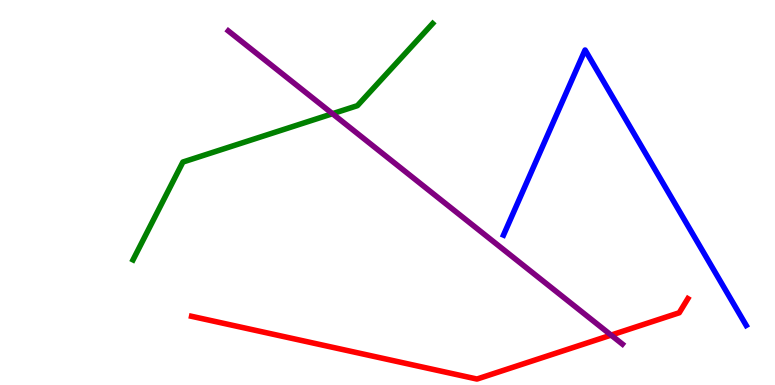[{'lines': ['blue', 'red'], 'intersections': []}, {'lines': ['green', 'red'], 'intersections': []}, {'lines': ['purple', 'red'], 'intersections': [{'x': 7.89, 'y': 1.3}]}, {'lines': ['blue', 'green'], 'intersections': []}, {'lines': ['blue', 'purple'], 'intersections': []}, {'lines': ['green', 'purple'], 'intersections': [{'x': 4.29, 'y': 7.05}]}]